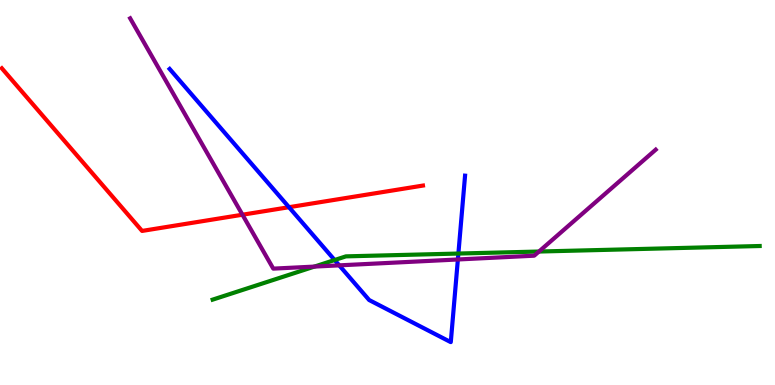[{'lines': ['blue', 'red'], 'intersections': [{'x': 3.73, 'y': 4.62}]}, {'lines': ['green', 'red'], 'intersections': []}, {'lines': ['purple', 'red'], 'intersections': [{'x': 3.13, 'y': 4.42}]}, {'lines': ['blue', 'green'], 'intersections': [{'x': 4.32, 'y': 3.25}, {'x': 5.91, 'y': 3.41}]}, {'lines': ['blue', 'purple'], 'intersections': [{'x': 4.38, 'y': 3.11}, {'x': 5.91, 'y': 3.26}]}, {'lines': ['green', 'purple'], 'intersections': [{'x': 4.06, 'y': 3.08}, {'x': 6.95, 'y': 3.47}]}]